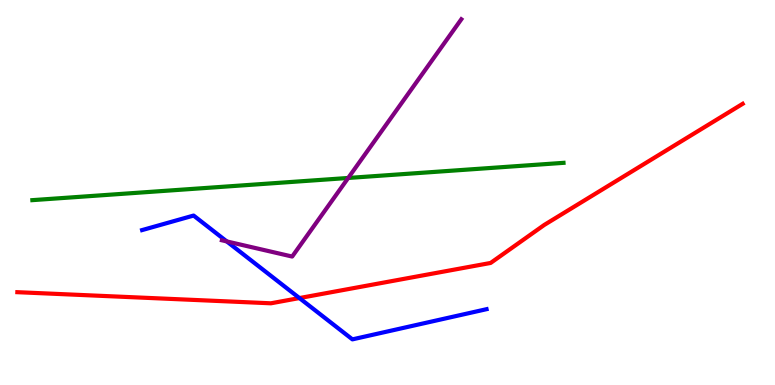[{'lines': ['blue', 'red'], 'intersections': [{'x': 3.86, 'y': 2.26}]}, {'lines': ['green', 'red'], 'intersections': []}, {'lines': ['purple', 'red'], 'intersections': []}, {'lines': ['blue', 'green'], 'intersections': []}, {'lines': ['blue', 'purple'], 'intersections': [{'x': 2.93, 'y': 3.73}]}, {'lines': ['green', 'purple'], 'intersections': [{'x': 4.49, 'y': 5.38}]}]